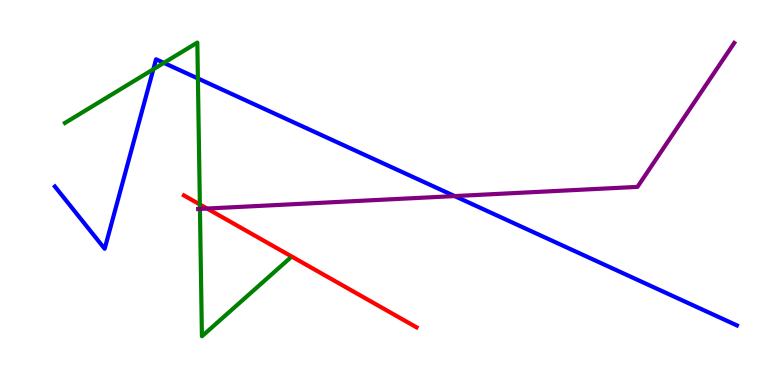[{'lines': ['blue', 'red'], 'intersections': []}, {'lines': ['green', 'red'], 'intersections': [{'x': 2.58, 'y': 4.69}]}, {'lines': ['purple', 'red'], 'intersections': [{'x': 2.67, 'y': 4.58}]}, {'lines': ['blue', 'green'], 'intersections': [{'x': 1.98, 'y': 8.2}, {'x': 2.11, 'y': 8.37}, {'x': 2.55, 'y': 7.96}]}, {'lines': ['blue', 'purple'], 'intersections': [{'x': 5.87, 'y': 4.91}]}, {'lines': ['green', 'purple'], 'intersections': [{'x': 2.58, 'y': 4.57}]}]